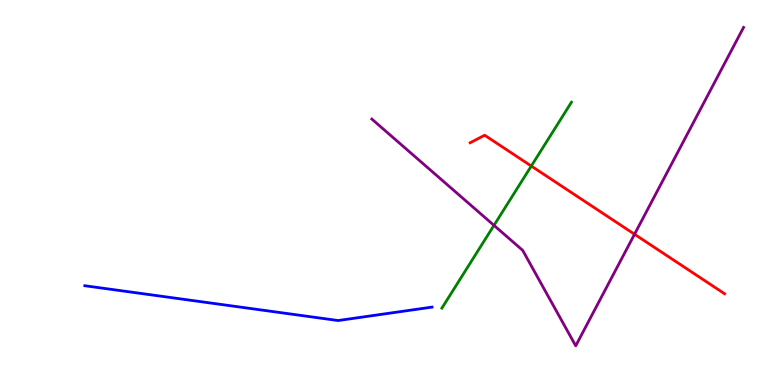[{'lines': ['blue', 'red'], 'intersections': []}, {'lines': ['green', 'red'], 'intersections': [{'x': 6.86, 'y': 5.69}]}, {'lines': ['purple', 'red'], 'intersections': [{'x': 8.19, 'y': 3.92}]}, {'lines': ['blue', 'green'], 'intersections': []}, {'lines': ['blue', 'purple'], 'intersections': []}, {'lines': ['green', 'purple'], 'intersections': [{'x': 6.37, 'y': 4.15}]}]